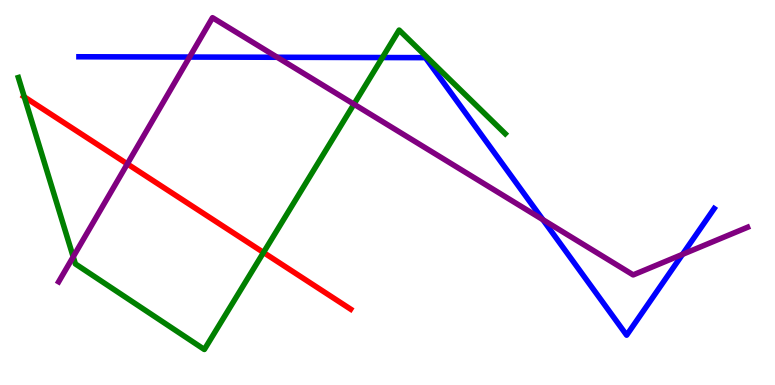[{'lines': ['blue', 'red'], 'intersections': []}, {'lines': ['green', 'red'], 'intersections': [{'x': 0.313, 'y': 7.48}, {'x': 3.4, 'y': 3.44}]}, {'lines': ['purple', 'red'], 'intersections': [{'x': 1.64, 'y': 5.74}]}, {'lines': ['blue', 'green'], 'intersections': [{'x': 4.93, 'y': 8.51}]}, {'lines': ['blue', 'purple'], 'intersections': [{'x': 2.45, 'y': 8.52}, {'x': 3.58, 'y': 8.51}, {'x': 7.01, 'y': 4.29}, {'x': 8.81, 'y': 3.39}]}, {'lines': ['green', 'purple'], 'intersections': [{'x': 0.945, 'y': 3.33}, {'x': 4.57, 'y': 7.29}]}]